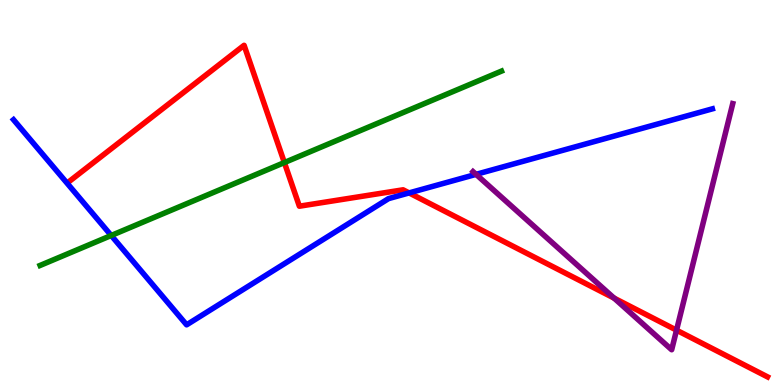[{'lines': ['blue', 'red'], 'intersections': [{'x': 5.28, 'y': 4.99}]}, {'lines': ['green', 'red'], 'intersections': [{'x': 3.67, 'y': 5.78}]}, {'lines': ['purple', 'red'], 'intersections': [{'x': 7.92, 'y': 2.26}, {'x': 8.73, 'y': 1.42}]}, {'lines': ['blue', 'green'], 'intersections': [{'x': 1.44, 'y': 3.88}]}, {'lines': ['blue', 'purple'], 'intersections': [{'x': 6.14, 'y': 5.47}]}, {'lines': ['green', 'purple'], 'intersections': []}]